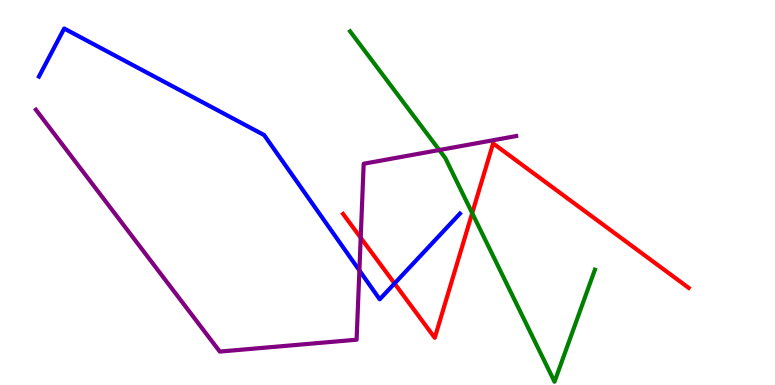[{'lines': ['blue', 'red'], 'intersections': [{'x': 5.09, 'y': 2.64}]}, {'lines': ['green', 'red'], 'intersections': [{'x': 6.09, 'y': 4.46}]}, {'lines': ['purple', 'red'], 'intersections': [{'x': 4.65, 'y': 3.82}]}, {'lines': ['blue', 'green'], 'intersections': []}, {'lines': ['blue', 'purple'], 'intersections': [{'x': 4.64, 'y': 2.98}]}, {'lines': ['green', 'purple'], 'intersections': [{'x': 5.67, 'y': 6.1}]}]